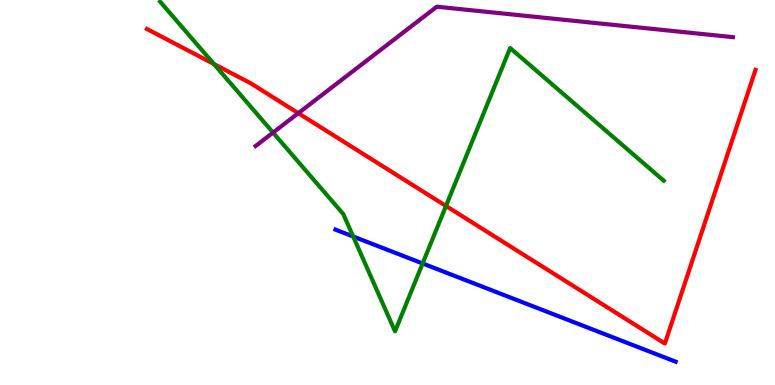[{'lines': ['blue', 'red'], 'intersections': []}, {'lines': ['green', 'red'], 'intersections': [{'x': 2.76, 'y': 8.34}, {'x': 5.75, 'y': 4.65}]}, {'lines': ['purple', 'red'], 'intersections': [{'x': 3.85, 'y': 7.06}]}, {'lines': ['blue', 'green'], 'intersections': [{'x': 4.56, 'y': 3.86}, {'x': 5.45, 'y': 3.16}]}, {'lines': ['blue', 'purple'], 'intersections': []}, {'lines': ['green', 'purple'], 'intersections': [{'x': 3.52, 'y': 6.56}]}]